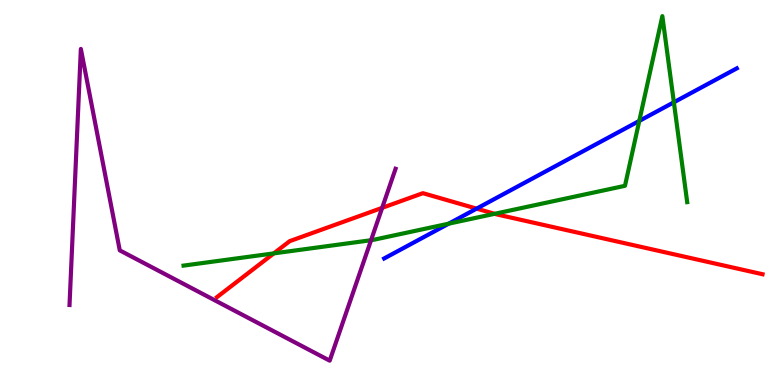[{'lines': ['blue', 'red'], 'intersections': [{'x': 6.15, 'y': 4.58}]}, {'lines': ['green', 'red'], 'intersections': [{'x': 3.53, 'y': 3.42}, {'x': 6.38, 'y': 4.45}]}, {'lines': ['purple', 'red'], 'intersections': [{'x': 4.93, 'y': 4.6}]}, {'lines': ['blue', 'green'], 'intersections': [{'x': 5.79, 'y': 4.19}, {'x': 8.25, 'y': 6.86}, {'x': 8.7, 'y': 7.34}]}, {'lines': ['blue', 'purple'], 'intersections': []}, {'lines': ['green', 'purple'], 'intersections': [{'x': 4.79, 'y': 3.76}]}]